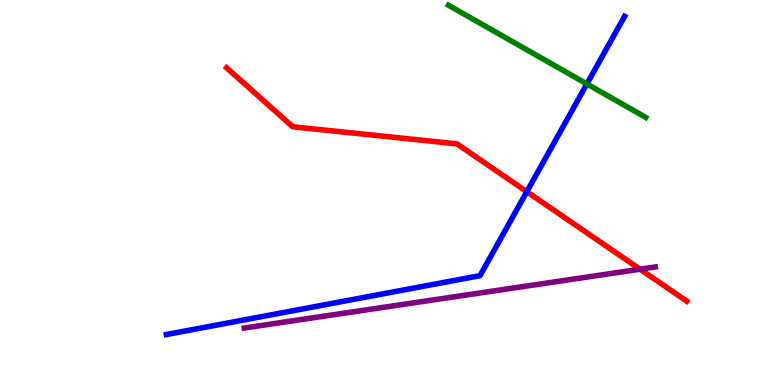[{'lines': ['blue', 'red'], 'intersections': [{'x': 6.8, 'y': 5.02}]}, {'lines': ['green', 'red'], 'intersections': []}, {'lines': ['purple', 'red'], 'intersections': [{'x': 8.26, 'y': 3.01}]}, {'lines': ['blue', 'green'], 'intersections': [{'x': 7.57, 'y': 7.82}]}, {'lines': ['blue', 'purple'], 'intersections': []}, {'lines': ['green', 'purple'], 'intersections': []}]